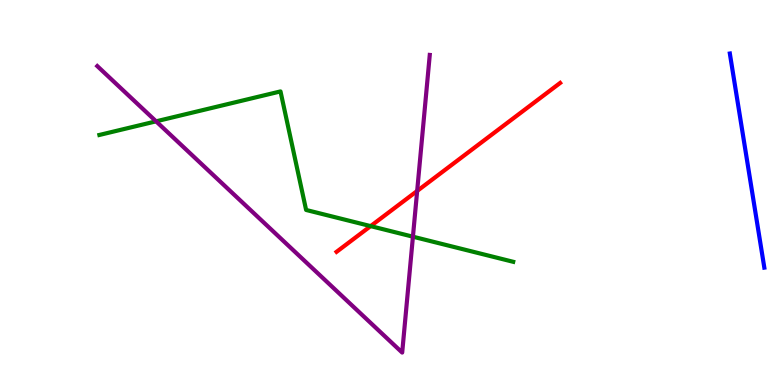[{'lines': ['blue', 'red'], 'intersections': []}, {'lines': ['green', 'red'], 'intersections': [{'x': 4.78, 'y': 4.13}]}, {'lines': ['purple', 'red'], 'intersections': [{'x': 5.38, 'y': 5.04}]}, {'lines': ['blue', 'green'], 'intersections': []}, {'lines': ['blue', 'purple'], 'intersections': []}, {'lines': ['green', 'purple'], 'intersections': [{'x': 2.01, 'y': 6.85}, {'x': 5.33, 'y': 3.85}]}]